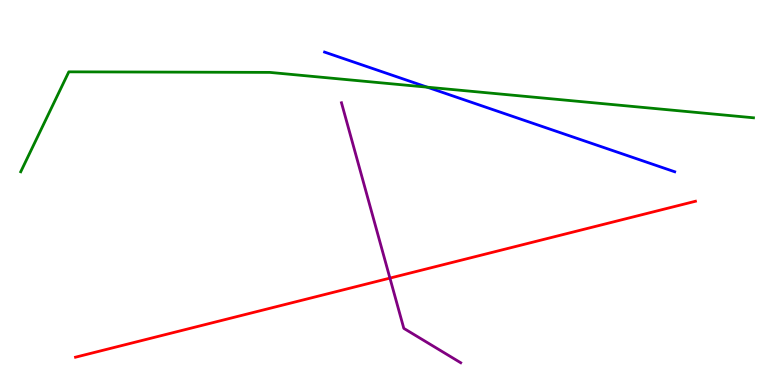[{'lines': ['blue', 'red'], 'intersections': []}, {'lines': ['green', 'red'], 'intersections': []}, {'lines': ['purple', 'red'], 'intersections': [{'x': 5.03, 'y': 2.78}]}, {'lines': ['blue', 'green'], 'intersections': [{'x': 5.51, 'y': 7.74}]}, {'lines': ['blue', 'purple'], 'intersections': []}, {'lines': ['green', 'purple'], 'intersections': []}]